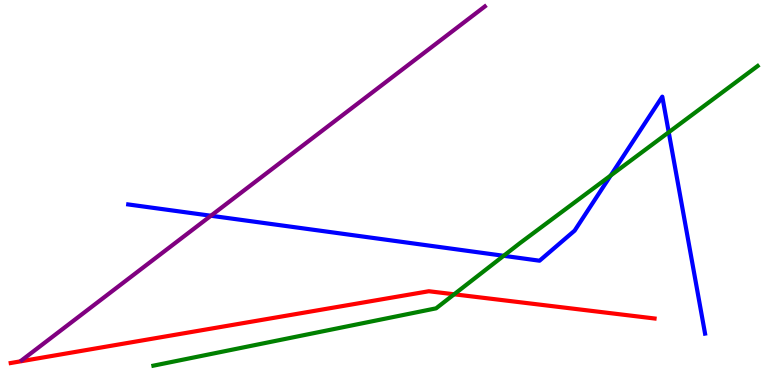[{'lines': ['blue', 'red'], 'intersections': []}, {'lines': ['green', 'red'], 'intersections': [{'x': 5.86, 'y': 2.36}]}, {'lines': ['purple', 'red'], 'intersections': []}, {'lines': ['blue', 'green'], 'intersections': [{'x': 6.5, 'y': 3.36}, {'x': 7.88, 'y': 5.44}, {'x': 8.63, 'y': 6.56}]}, {'lines': ['blue', 'purple'], 'intersections': [{'x': 2.72, 'y': 4.4}]}, {'lines': ['green', 'purple'], 'intersections': []}]